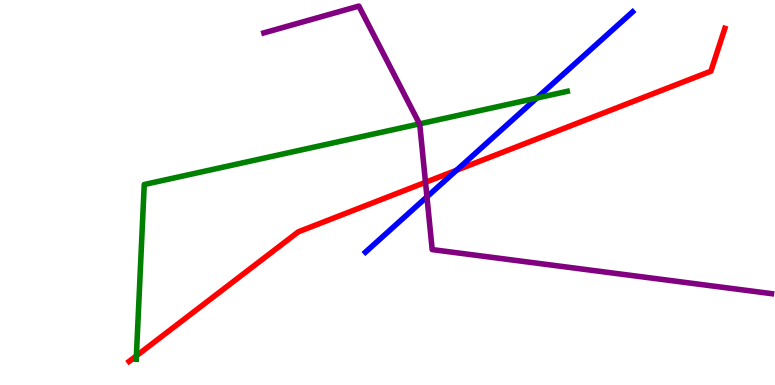[{'lines': ['blue', 'red'], 'intersections': [{'x': 5.89, 'y': 5.58}]}, {'lines': ['green', 'red'], 'intersections': [{'x': 1.76, 'y': 0.757}]}, {'lines': ['purple', 'red'], 'intersections': [{'x': 5.49, 'y': 5.26}]}, {'lines': ['blue', 'green'], 'intersections': [{'x': 6.93, 'y': 7.45}]}, {'lines': ['blue', 'purple'], 'intersections': [{'x': 5.51, 'y': 4.89}]}, {'lines': ['green', 'purple'], 'intersections': [{'x': 5.41, 'y': 6.78}]}]